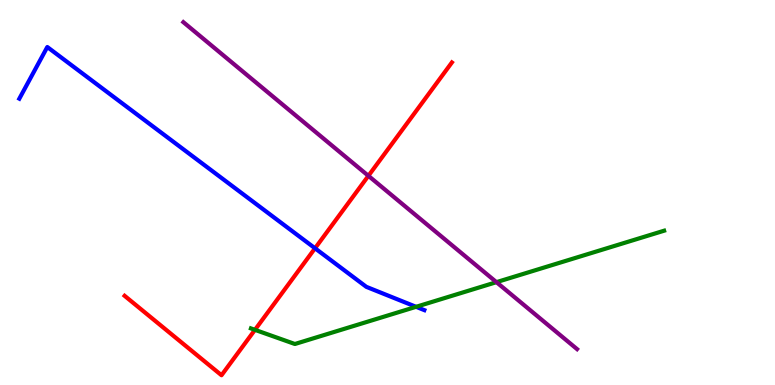[{'lines': ['blue', 'red'], 'intersections': [{'x': 4.06, 'y': 3.55}]}, {'lines': ['green', 'red'], 'intersections': [{'x': 3.29, 'y': 1.43}]}, {'lines': ['purple', 'red'], 'intersections': [{'x': 4.75, 'y': 5.43}]}, {'lines': ['blue', 'green'], 'intersections': [{'x': 5.37, 'y': 2.03}]}, {'lines': ['blue', 'purple'], 'intersections': []}, {'lines': ['green', 'purple'], 'intersections': [{'x': 6.41, 'y': 2.67}]}]